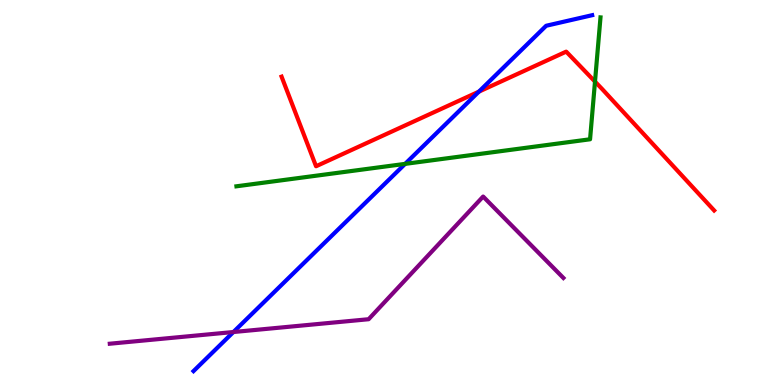[{'lines': ['blue', 'red'], 'intersections': [{'x': 6.18, 'y': 7.62}]}, {'lines': ['green', 'red'], 'intersections': [{'x': 7.68, 'y': 7.88}]}, {'lines': ['purple', 'red'], 'intersections': []}, {'lines': ['blue', 'green'], 'intersections': [{'x': 5.23, 'y': 5.74}]}, {'lines': ['blue', 'purple'], 'intersections': [{'x': 3.01, 'y': 1.38}]}, {'lines': ['green', 'purple'], 'intersections': []}]